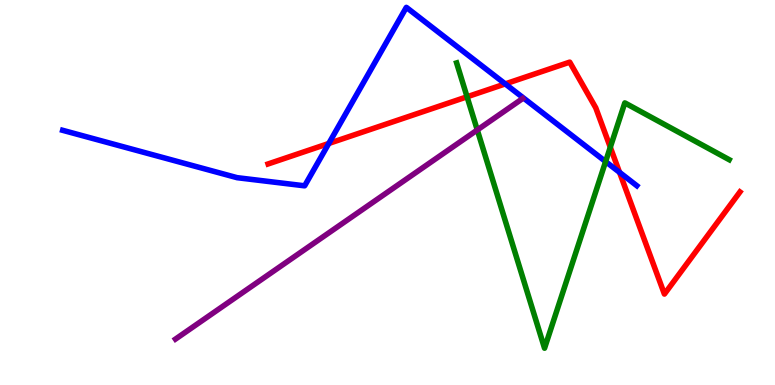[{'lines': ['blue', 'red'], 'intersections': [{'x': 4.24, 'y': 6.27}, {'x': 6.52, 'y': 7.82}, {'x': 7.99, 'y': 5.52}]}, {'lines': ['green', 'red'], 'intersections': [{'x': 6.03, 'y': 7.49}, {'x': 7.87, 'y': 6.18}]}, {'lines': ['purple', 'red'], 'intersections': []}, {'lines': ['blue', 'green'], 'intersections': [{'x': 7.81, 'y': 5.8}]}, {'lines': ['blue', 'purple'], 'intersections': []}, {'lines': ['green', 'purple'], 'intersections': [{'x': 6.16, 'y': 6.62}]}]